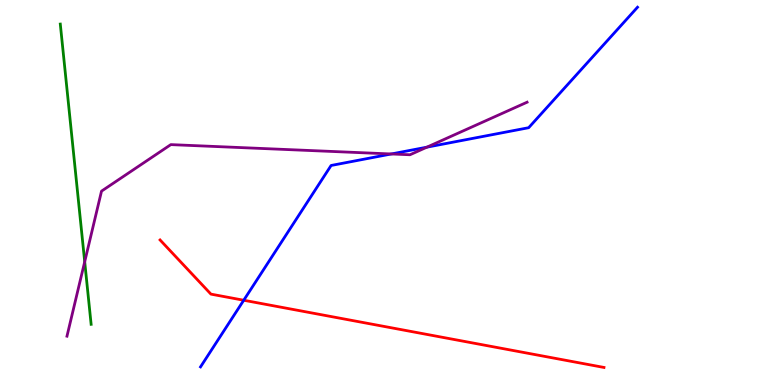[{'lines': ['blue', 'red'], 'intersections': [{'x': 3.14, 'y': 2.2}]}, {'lines': ['green', 'red'], 'intersections': []}, {'lines': ['purple', 'red'], 'intersections': []}, {'lines': ['blue', 'green'], 'intersections': []}, {'lines': ['blue', 'purple'], 'intersections': [{'x': 5.05, 'y': 6.0}, {'x': 5.51, 'y': 6.18}]}, {'lines': ['green', 'purple'], 'intersections': [{'x': 1.09, 'y': 3.2}]}]